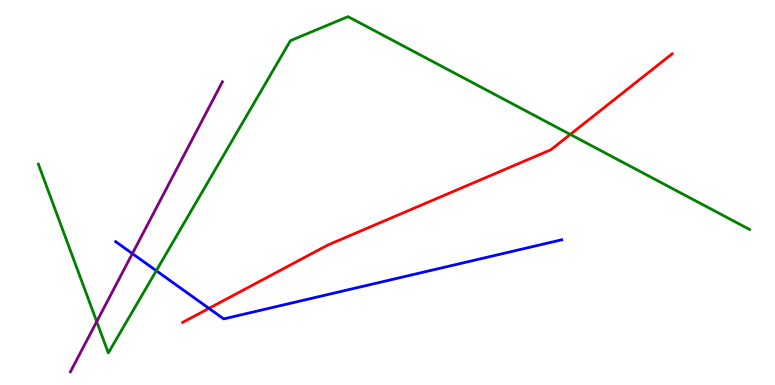[{'lines': ['blue', 'red'], 'intersections': [{'x': 2.7, 'y': 1.99}]}, {'lines': ['green', 'red'], 'intersections': [{'x': 7.36, 'y': 6.51}]}, {'lines': ['purple', 'red'], 'intersections': []}, {'lines': ['blue', 'green'], 'intersections': [{'x': 2.02, 'y': 2.97}]}, {'lines': ['blue', 'purple'], 'intersections': [{'x': 1.71, 'y': 3.41}]}, {'lines': ['green', 'purple'], 'intersections': [{'x': 1.25, 'y': 1.65}]}]